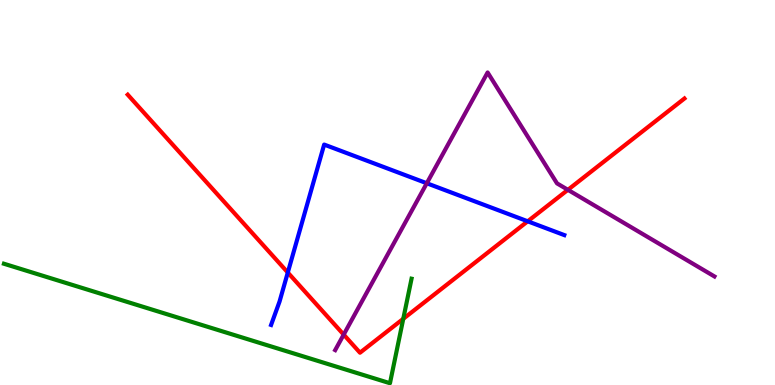[{'lines': ['blue', 'red'], 'intersections': [{'x': 3.71, 'y': 2.92}, {'x': 6.81, 'y': 4.25}]}, {'lines': ['green', 'red'], 'intersections': [{'x': 5.2, 'y': 1.72}]}, {'lines': ['purple', 'red'], 'intersections': [{'x': 4.43, 'y': 1.31}, {'x': 7.33, 'y': 5.07}]}, {'lines': ['blue', 'green'], 'intersections': []}, {'lines': ['blue', 'purple'], 'intersections': [{'x': 5.51, 'y': 5.24}]}, {'lines': ['green', 'purple'], 'intersections': []}]